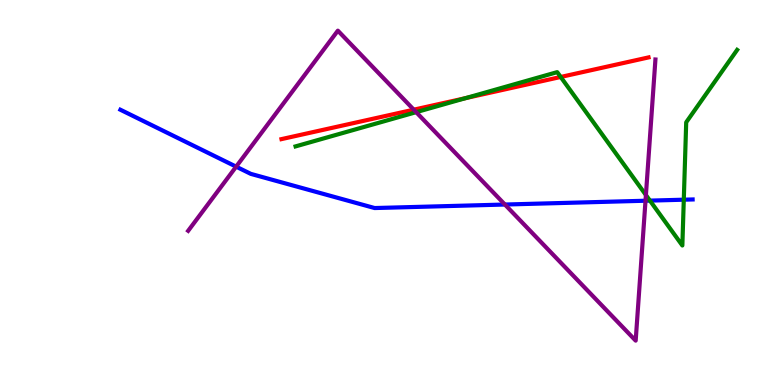[{'lines': ['blue', 'red'], 'intersections': []}, {'lines': ['green', 'red'], 'intersections': [{'x': 6.01, 'y': 7.45}, {'x': 7.23, 'y': 8.0}]}, {'lines': ['purple', 'red'], 'intersections': [{'x': 5.34, 'y': 7.15}]}, {'lines': ['blue', 'green'], 'intersections': [{'x': 8.39, 'y': 4.79}, {'x': 8.82, 'y': 4.81}]}, {'lines': ['blue', 'purple'], 'intersections': [{'x': 3.05, 'y': 5.67}, {'x': 6.51, 'y': 4.69}, {'x': 8.33, 'y': 4.79}]}, {'lines': ['green', 'purple'], 'intersections': [{'x': 5.37, 'y': 7.09}, {'x': 8.33, 'y': 4.93}]}]